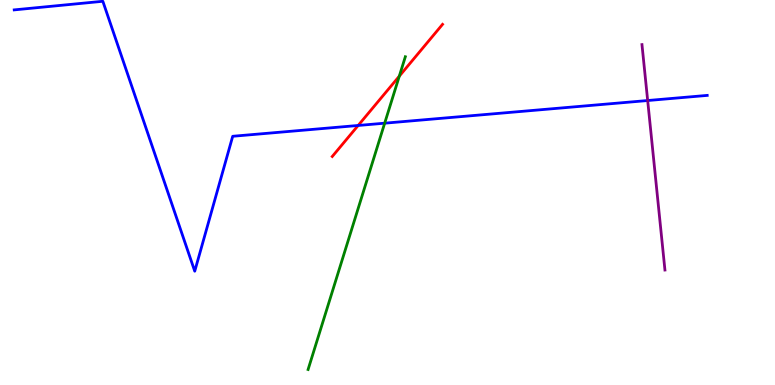[{'lines': ['blue', 'red'], 'intersections': [{'x': 4.62, 'y': 6.74}]}, {'lines': ['green', 'red'], 'intersections': [{'x': 5.15, 'y': 8.02}]}, {'lines': ['purple', 'red'], 'intersections': []}, {'lines': ['blue', 'green'], 'intersections': [{'x': 4.96, 'y': 6.8}]}, {'lines': ['blue', 'purple'], 'intersections': [{'x': 8.36, 'y': 7.39}]}, {'lines': ['green', 'purple'], 'intersections': []}]